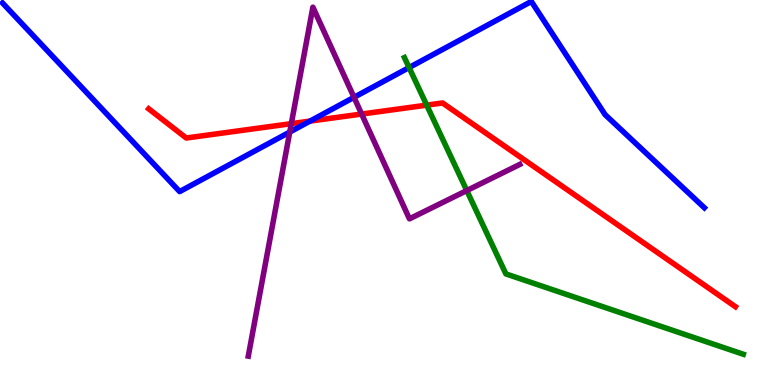[{'lines': ['blue', 'red'], 'intersections': [{'x': 4.0, 'y': 6.85}]}, {'lines': ['green', 'red'], 'intersections': [{'x': 5.51, 'y': 7.27}]}, {'lines': ['purple', 'red'], 'intersections': [{'x': 3.76, 'y': 6.79}, {'x': 4.67, 'y': 7.04}]}, {'lines': ['blue', 'green'], 'intersections': [{'x': 5.28, 'y': 8.25}]}, {'lines': ['blue', 'purple'], 'intersections': [{'x': 3.74, 'y': 6.57}, {'x': 4.57, 'y': 7.47}]}, {'lines': ['green', 'purple'], 'intersections': [{'x': 6.02, 'y': 5.05}]}]